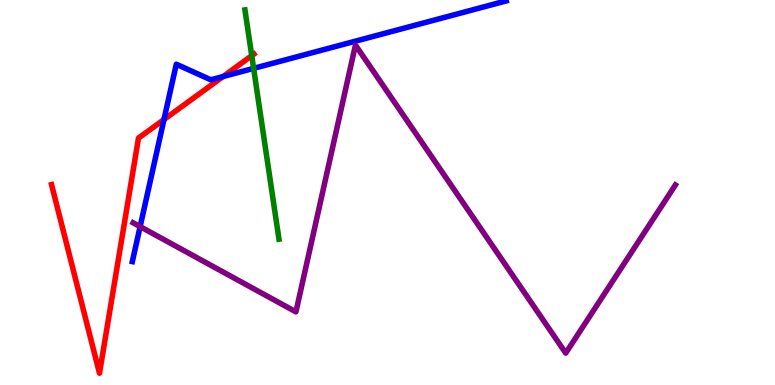[{'lines': ['blue', 'red'], 'intersections': [{'x': 2.12, 'y': 6.9}, {'x': 2.88, 'y': 8.01}]}, {'lines': ['green', 'red'], 'intersections': [{'x': 3.25, 'y': 8.55}]}, {'lines': ['purple', 'red'], 'intersections': []}, {'lines': ['blue', 'green'], 'intersections': [{'x': 3.27, 'y': 8.22}]}, {'lines': ['blue', 'purple'], 'intersections': [{'x': 1.81, 'y': 4.11}]}, {'lines': ['green', 'purple'], 'intersections': []}]